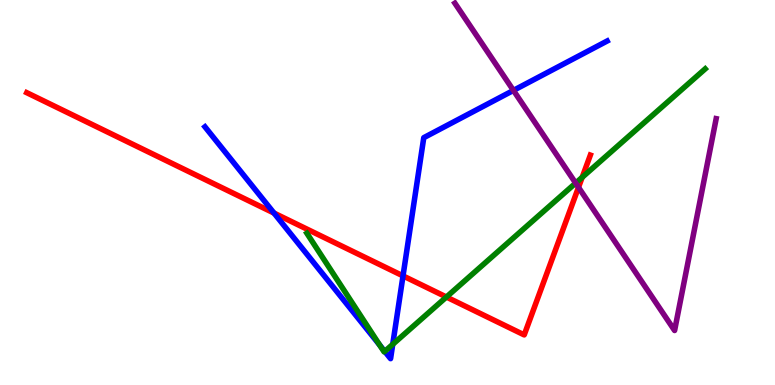[{'lines': ['blue', 'red'], 'intersections': [{'x': 3.54, 'y': 4.47}, {'x': 5.2, 'y': 2.83}]}, {'lines': ['green', 'red'], 'intersections': [{'x': 5.76, 'y': 2.29}, {'x': 7.51, 'y': 5.39}]}, {'lines': ['purple', 'red'], 'intersections': [{'x': 7.46, 'y': 5.13}]}, {'lines': ['blue', 'green'], 'intersections': [{'x': 4.9, 'y': 1.03}, {'x': 4.96, 'y': 0.873}, {'x': 5.07, 'y': 1.06}]}, {'lines': ['blue', 'purple'], 'intersections': [{'x': 6.62, 'y': 7.65}]}, {'lines': ['green', 'purple'], 'intersections': [{'x': 7.43, 'y': 5.24}]}]